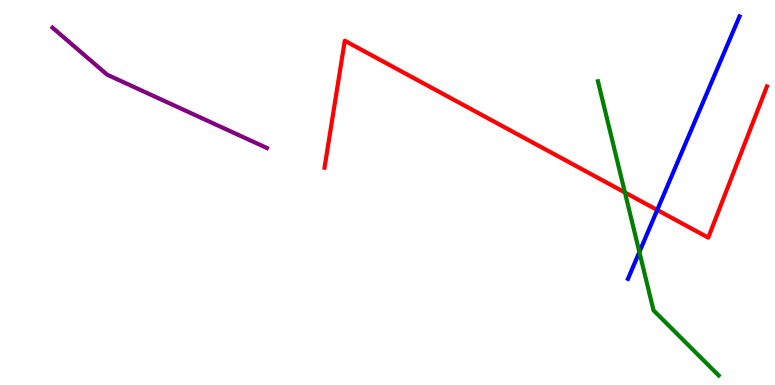[{'lines': ['blue', 'red'], 'intersections': [{'x': 8.48, 'y': 4.55}]}, {'lines': ['green', 'red'], 'intersections': [{'x': 8.06, 'y': 5.0}]}, {'lines': ['purple', 'red'], 'intersections': []}, {'lines': ['blue', 'green'], 'intersections': [{'x': 8.25, 'y': 3.45}]}, {'lines': ['blue', 'purple'], 'intersections': []}, {'lines': ['green', 'purple'], 'intersections': []}]